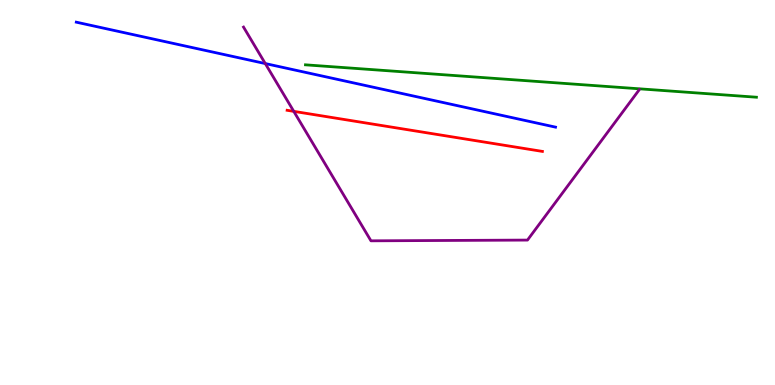[{'lines': ['blue', 'red'], 'intersections': []}, {'lines': ['green', 'red'], 'intersections': []}, {'lines': ['purple', 'red'], 'intersections': [{'x': 3.79, 'y': 7.11}]}, {'lines': ['blue', 'green'], 'intersections': []}, {'lines': ['blue', 'purple'], 'intersections': [{'x': 3.42, 'y': 8.35}]}, {'lines': ['green', 'purple'], 'intersections': []}]